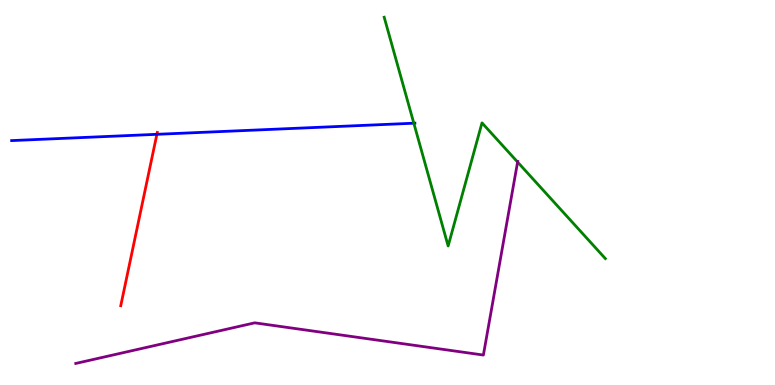[{'lines': ['blue', 'red'], 'intersections': [{'x': 2.02, 'y': 6.51}]}, {'lines': ['green', 'red'], 'intersections': []}, {'lines': ['purple', 'red'], 'intersections': []}, {'lines': ['blue', 'green'], 'intersections': [{'x': 5.34, 'y': 6.8}]}, {'lines': ['blue', 'purple'], 'intersections': []}, {'lines': ['green', 'purple'], 'intersections': [{'x': 6.68, 'y': 5.79}]}]